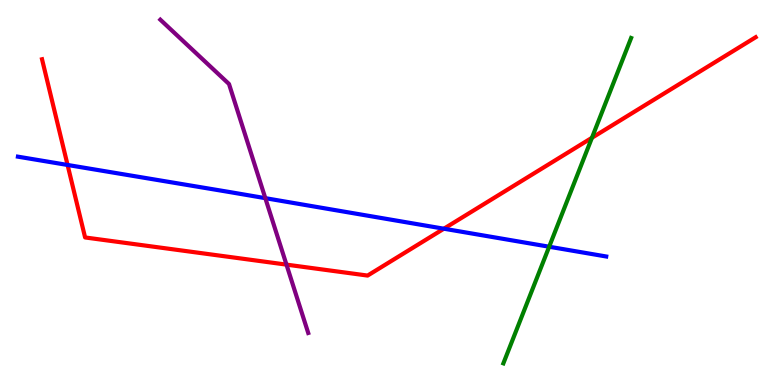[{'lines': ['blue', 'red'], 'intersections': [{'x': 0.872, 'y': 5.72}, {'x': 5.73, 'y': 4.06}]}, {'lines': ['green', 'red'], 'intersections': [{'x': 7.64, 'y': 6.42}]}, {'lines': ['purple', 'red'], 'intersections': [{'x': 3.7, 'y': 3.13}]}, {'lines': ['blue', 'green'], 'intersections': [{'x': 7.09, 'y': 3.59}]}, {'lines': ['blue', 'purple'], 'intersections': [{'x': 3.42, 'y': 4.85}]}, {'lines': ['green', 'purple'], 'intersections': []}]